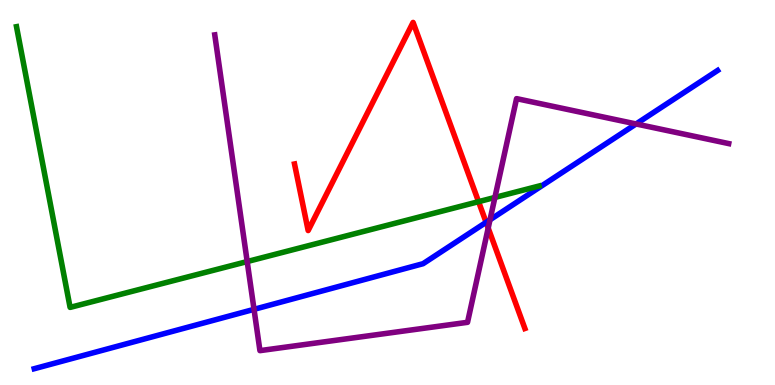[{'lines': ['blue', 'red'], 'intersections': [{'x': 6.27, 'y': 4.23}]}, {'lines': ['green', 'red'], 'intersections': [{'x': 6.18, 'y': 4.76}]}, {'lines': ['purple', 'red'], 'intersections': [{'x': 6.3, 'y': 4.08}]}, {'lines': ['blue', 'green'], 'intersections': []}, {'lines': ['blue', 'purple'], 'intersections': [{'x': 3.28, 'y': 1.96}, {'x': 6.32, 'y': 4.29}, {'x': 8.21, 'y': 6.78}]}, {'lines': ['green', 'purple'], 'intersections': [{'x': 3.19, 'y': 3.21}, {'x': 6.39, 'y': 4.87}]}]